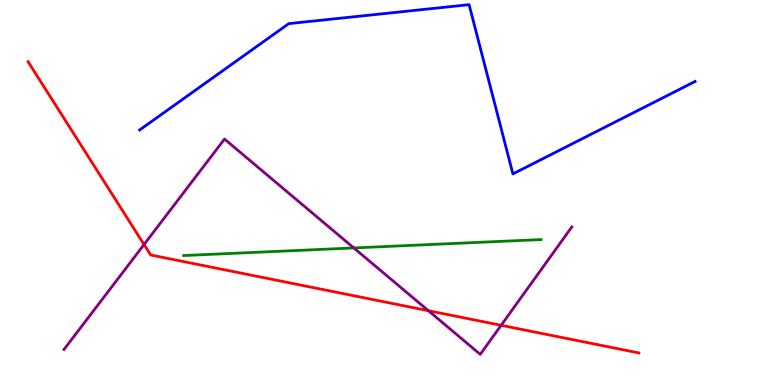[{'lines': ['blue', 'red'], 'intersections': []}, {'lines': ['green', 'red'], 'intersections': []}, {'lines': ['purple', 'red'], 'intersections': [{'x': 1.86, 'y': 3.65}, {'x': 5.53, 'y': 1.93}, {'x': 6.47, 'y': 1.55}]}, {'lines': ['blue', 'green'], 'intersections': []}, {'lines': ['blue', 'purple'], 'intersections': []}, {'lines': ['green', 'purple'], 'intersections': [{'x': 4.57, 'y': 3.56}]}]